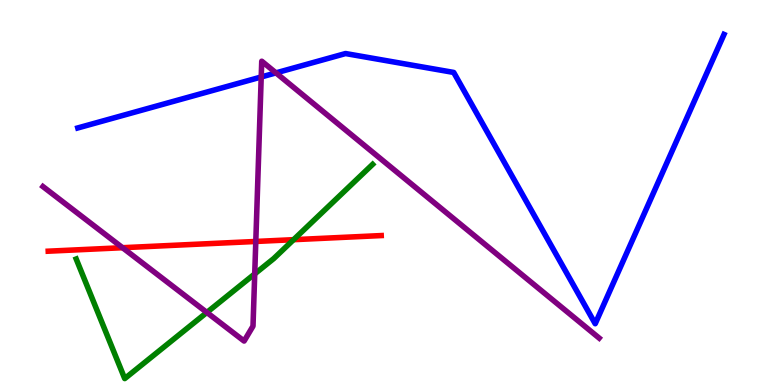[{'lines': ['blue', 'red'], 'intersections': []}, {'lines': ['green', 'red'], 'intersections': [{'x': 3.79, 'y': 3.77}]}, {'lines': ['purple', 'red'], 'intersections': [{'x': 1.58, 'y': 3.57}, {'x': 3.3, 'y': 3.73}]}, {'lines': ['blue', 'green'], 'intersections': []}, {'lines': ['blue', 'purple'], 'intersections': [{'x': 3.37, 'y': 8.0}, {'x': 3.56, 'y': 8.11}]}, {'lines': ['green', 'purple'], 'intersections': [{'x': 2.67, 'y': 1.88}, {'x': 3.29, 'y': 2.89}]}]